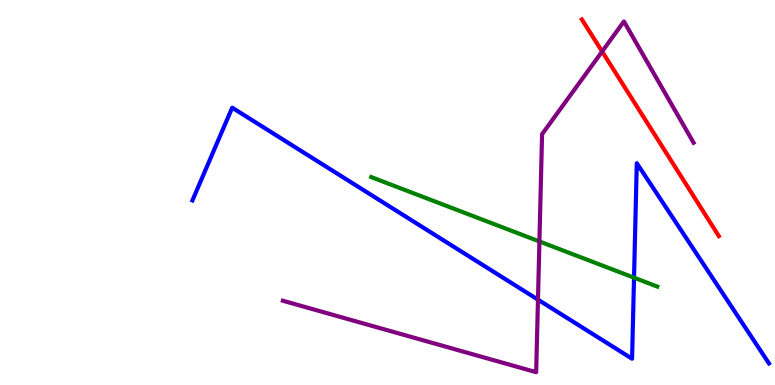[{'lines': ['blue', 'red'], 'intersections': []}, {'lines': ['green', 'red'], 'intersections': []}, {'lines': ['purple', 'red'], 'intersections': [{'x': 7.77, 'y': 8.66}]}, {'lines': ['blue', 'green'], 'intersections': [{'x': 8.18, 'y': 2.79}]}, {'lines': ['blue', 'purple'], 'intersections': [{'x': 6.94, 'y': 2.22}]}, {'lines': ['green', 'purple'], 'intersections': [{'x': 6.96, 'y': 3.73}]}]